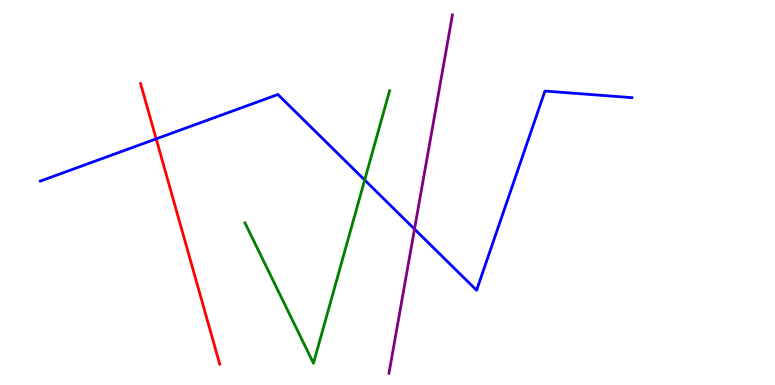[{'lines': ['blue', 'red'], 'intersections': [{'x': 2.02, 'y': 6.39}]}, {'lines': ['green', 'red'], 'intersections': []}, {'lines': ['purple', 'red'], 'intersections': []}, {'lines': ['blue', 'green'], 'intersections': [{'x': 4.71, 'y': 5.32}]}, {'lines': ['blue', 'purple'], 'intersections': [{'x': 5.35, 'y': 4.05}]}, {'lines': ['green', 'purple'], 'intersections': []}]